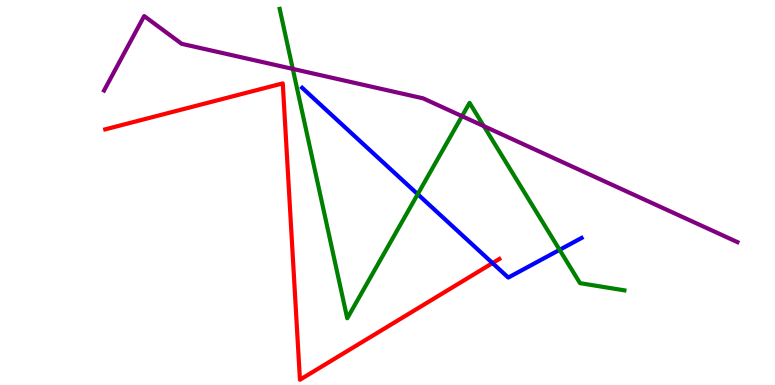[{'lines': ['blue', 'red'], 'intersections': [{'x': 6.36, 'y': 3.17}]}, {'lines': ['green', 'red'], 'intersections': []}, {'lines': ['purple', 'red'], 'intersections': []}, {'lines': ['blue', 'green'], 'intersections': [{'x': 5.39, 'y': 4.96}, {'x': 7.22, 'y': 3.51}]}, {'lines': ['blue', 'purple'], 'intersections': []}, {'lines': ['green', 'purple'], 'intersections': [{'x': 3.78, 'y': 8.21}, {'x': 5.96, 'y': 6.98}, {'x': 6.24, 'y': 6.72}]}]